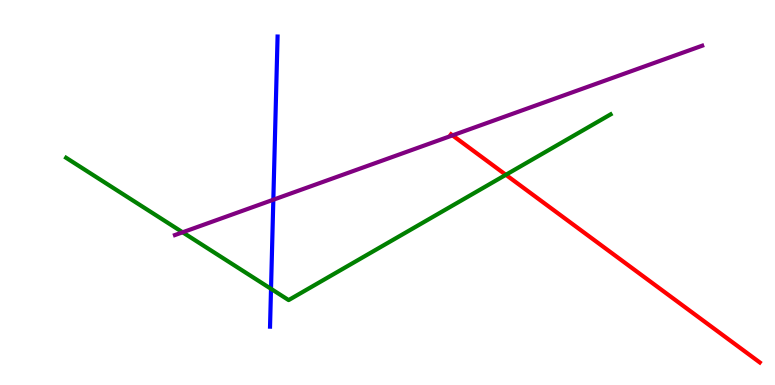[{'lines': ['blue', 'red'], 'intersections': []}, {'lines': ['green', 'red'], 'intersections': [{'x': 6.53, 'y': 5.46}]}, {'lines': ['purple', 'red'], 'intersections': [{'x': 5.84, 'y': 6.48}]}, {'lines': ['blue', 'green'], 'intersections': [{'x': 3.5, 'y': 2.5}]}, {'lines': ['blue', 'purple'], 'intersections': [{'x': 3.53, 'y': 4.81}]}, {'lines': ['green', 'purple'], 'intersections': [{'x': 2.36, 'y': 3.97}]}]